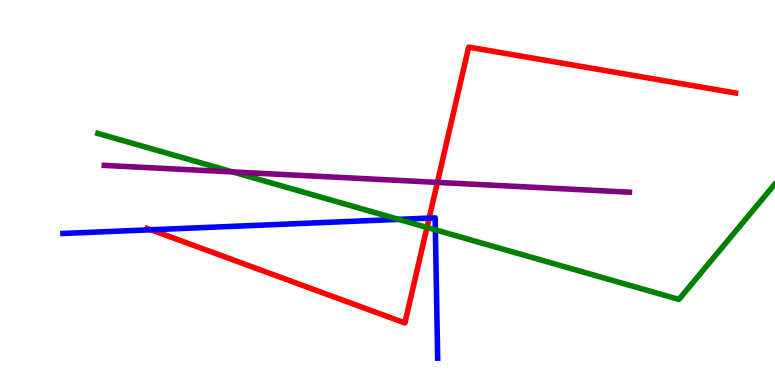[{'lines': ['blue', 'red'], 'intersections': [{'x': 1.95, 'y': 4.03}, {'x': 5.54, 'y': 4.34}]}, {'lines': ['green', 'red'], 'intersections': [{'x': 5.51, 'y': 4.09}]}, {'lines': ['purple', 'red'], 'intersections': [{'x': 5.64, 'y': 5.26}]}, {'lines': ['blue', 'green'], 'intersections': [{'x': 5.14, 'y': 4.3}, {'x': 5.62, 'y': 4.03}]}, {'lines': ['blue', 'purple'], 'intersections': []}, {'lines': ['green', 'purple'], 'intersections': [{'x': 3.0, 'y': 5.53}]}]